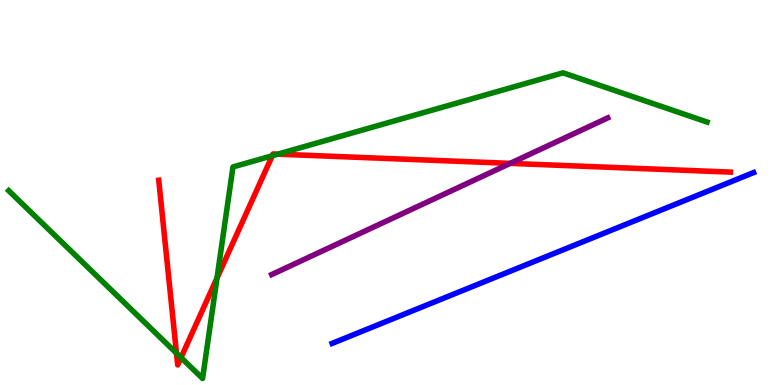[{'lines': ['blue', 'red'], 'intersections': []}, {'lines': ['green', 'red'], 'intersections': [{'x': 2.28, 'y': 0.826}, {'x': 2.34, 'y': 0.712}, {'x': 2.8, 'y': 2.78}, {'x': 3.51, 'y': 5.96}, {'x': 3.59, 'y': 6.0}]}, {'lines': ['purple', 'red'], 'intersections': [{'x': 6.58, 'y': 5.76}]}, {'lines': ['blue', 'green'], 'intersections': []}, {'lines': ['blue', 'purple'], 'intersections': []}, {'lines': ['green', 'purple'], 'intersections': []}]